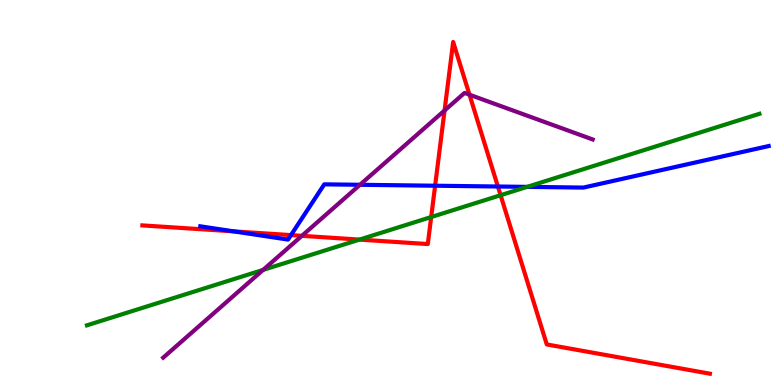[{'lines': ['blue', 'red'], 'intersections': [{'x': 3.02, 'y': 3.99}, {'x': 3.75, 'y': 3.89}, {'x': 5.61, 'y': 5.18}, {'x': 6.42, 'y': 5.16}]}, {'lines': ['green', 'red'], 'intersections': [{'x': 4.64, 'y': 3.78}, {'x': 5.56, 'y': 4.36}, {'x': 6.46, 'y': 4.93}]}, {'lines': ['purple', 'red'], 'intersections': [{'x': 3.9, 'y': 3.87}, {'x': 5.74, 'y': 7.13}, {'x': 6.06, 'y': 7.54}]}, {'lines': ['blue', 'green'], 'intersections': [{'x': 6.8, 'y': 5.15}]}, {'lines': ['blue', 'purple'], 'intersections': [{'x': 4.64, 'y': 5.2}]}, {'lines': ['green', 'purple'], 'intersections': [{'x': 3.39, 'y': 2.99}]}]